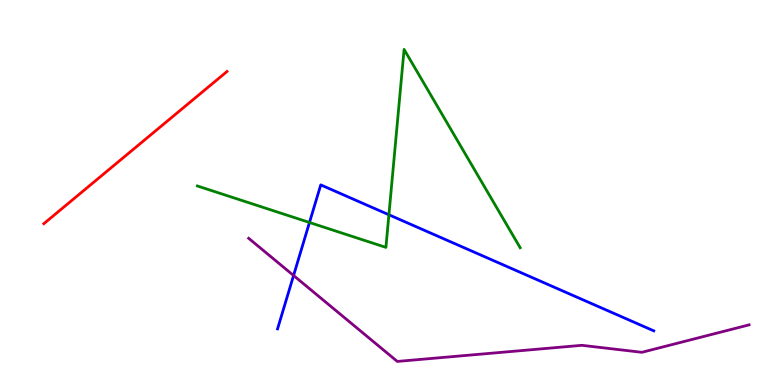[{'lines': ['blue', 'red'], 'intersections': []}, {'lines': ['green', 'red'], 'intersections': []}, {'lines': ['purple', 'red'], 'intersections': []}, {'lines': ['blue', 'green'], 'intersections': [{'x': 3.99, 'y': 4.22}, {'x': 5.02, 'y': 4.42}]}, {'lines': ['blue', 'purple'], 'intersections': [{'x': 3.79, 'y': 2.84}]}, {'lines': ['green', 'purple'], 'intersections': []}]